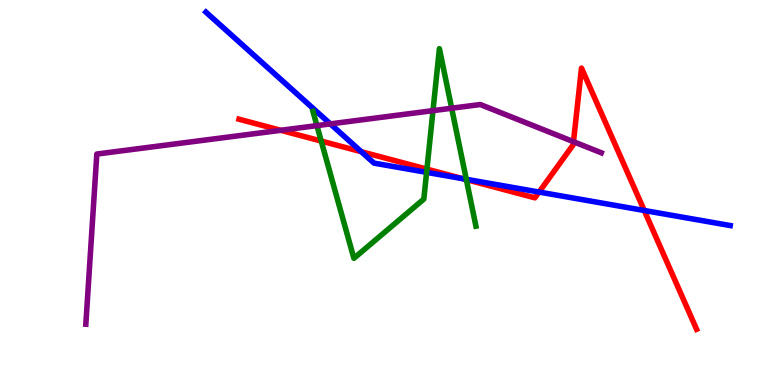[{'lines': ['blue', 'red'], 'intersections': [{'x': 4.66, 'y': 6.06}, {'x': 5.97, 'y': 5.36}, {'x': 6.96, 'y': 5.01}, {'x': 8.31, 'y': 4.53}]}, {'lines': ['green', 'red'], 'intersections': [{'x': 4.14, 'y': 6.34}, {'x': 5.51, 'y': 5.61}, {'x': 6.02, 'y': 5.33}]}, {'lines': ['purple', 'red'], 'intersections': [{'x': 3.62, 'y': 6.62}, {'x': 7.4, 'y': 6.32}]}, {'lines': ['blue', 'green'], 'intersections': [{'x': 5.5, 'y': 5.52}, {'x': 6.02, 'y': 5.34}]}, {'lines': ['blue', 'purple'], 'intersections': [{'x': 4.26, 'y': 6.78}]}, {'lines': ['green', 'purple'], 'intersections': [{'x': 4.09, 'y': 6.74}, {'x': 5.59, 'y': 7.13}, {'x': 5.83, 'y': 7.19}]}]